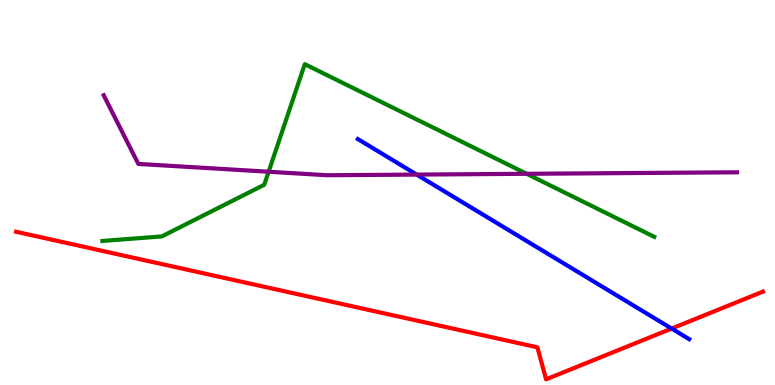[{'lines': ['blue', 'red'], 'intersections': [{'x': 8.67, 'y': 1.47}]}, {'lines': ['green', 'red'], 'intersections': []}, {'lines': ['purple', 'red'], 'intersections': []}, {'lines': ['blue', 'green'], 'intersections': []}, {'lines': ['blue', 'purple'], 'intersections': [{'x': 5.38, 'y': 5.47}]}, {'lines': ['green', 'purple'], 'intersections': [{'x': 3.47, 'y': 5.54}, {'x': 6.8, 'y': 5.49}]}]